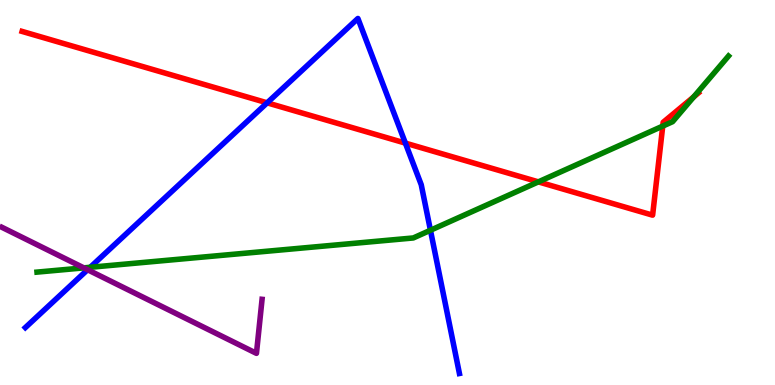[{'lines': ['blue', 'red'], 'intersections': [{'x': 3.45, 'y': 7.33}, {'x': 5.23, 'y': 6.28}]}, {'lines': ['green', 'red'], 'intersections': [{'x': 6.95, 'y': 5.28}, {'x': 8.55, 'y': 6.72}, {'x': 8.95, 'y': 7.48}]}, {'lines': ['purple', 'red'], 'intersections': []}, {'lines': ['blue', 'green'], 'intersections': [{'x': 1.16, 'y': 3.06}, {'x': 5.55, 'y': 4.02}]}, {'lines': ['blue', 'purple'], 'intersections': [{'x': 1.13, 'y': 2.99}]}, {'lines': ['green', 'purple'], 'intersections': [{'x': 1.08, 'y': 3.04}]}]